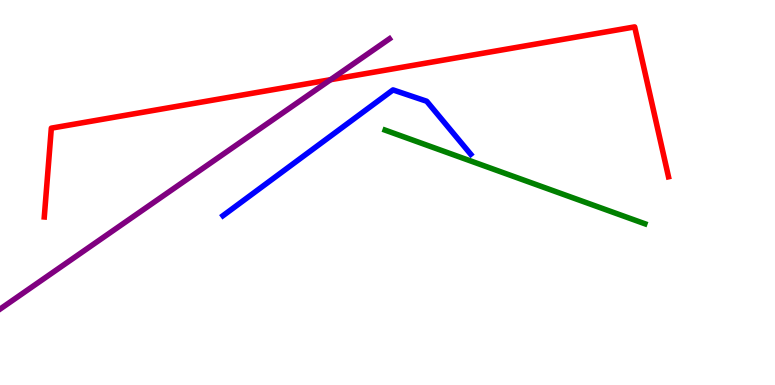[{'lines': ['blue', 'red'], 'intersections': []}, {'lines': ['green', 'red'], 'intersections': []}, {'lines': ['purple', 'red'], 'intersections': [{'x': 4.27, 'y': 7.93}]}, {'lines': ['blue', 'green'], 'intersections': []}, {'lines': ['blue', 'purple'], 'intersections': []}, {'lines': ['green', 'purple'], 'intersections': []}]